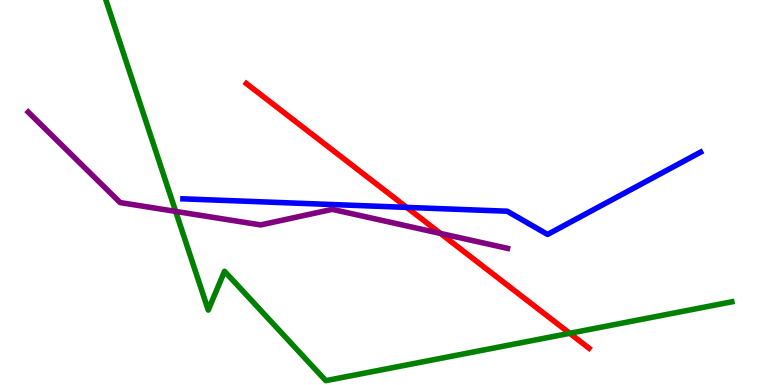[{'lines': ['blue', 'red'], 'intersections': [{'x': 5.25, 'y': 4.61}]}, {'lines': ['green', 'red'], 'intersections': [{'x': 7.35, 'y': 1.34}]}, {'lines': ['purple', 'red'], 'intersections': [{'x': 5.68, 'y': 3.94}]}, {'lines': ['blue', 'green'], 'intersections': []}, {'lines': ['blue', 'purple'], 'intersections': []}, {'lines': ['green', 'purple'], 'intersections': [{'x': 2.27, 'y': 4.51}]}]